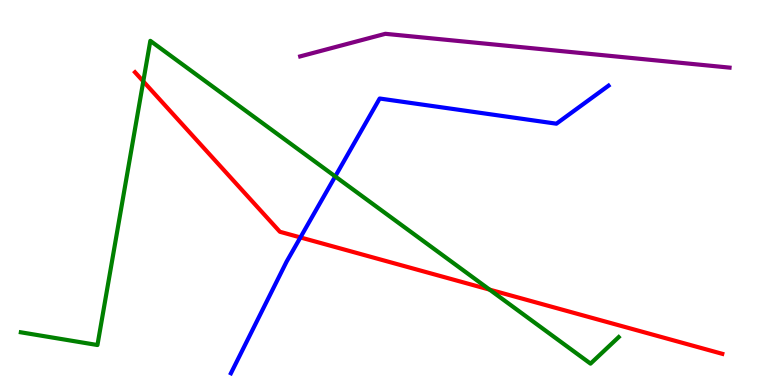[{'lines': ['blue', 'red'], 'intersections': [{'x': 3.88, 'y': 3.83}]}, {'lines': ['green', 'red'], 'intersections': [{'x': 1.85, 'y': 7.89}, {'x': 6.32, 'y': 2.48}]}, {'lines': ['purple', 'red'], 'intersections': []}, {'lines': ['blue', 'green'], 'intersections': [{'x': 4.33, 'y': 5.42}]}, {'lines': ['blue', 'purple'], 'intersections': []}, {'lines': ['green', 'purple'], 'intersections': []}]